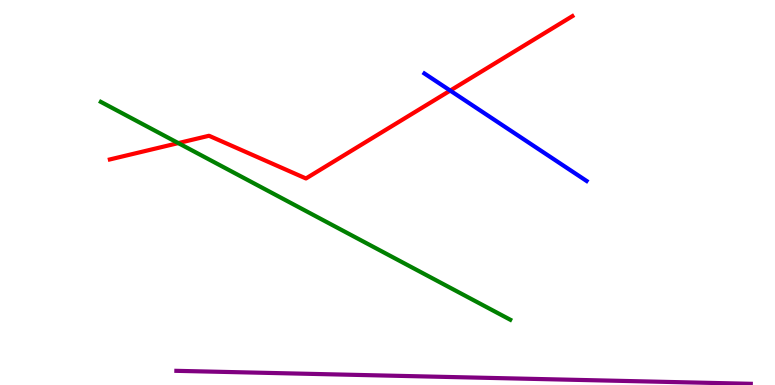[{'lines': ['blue', 'red'], 'intersections': [{'x': 5.81, 'y': 7.65}]}, {'lines': ['green', 'red'], 'intersections': [{'x': 2.3, 'y': 6.28}]}, {'lines': ['purple', 'red'], 'intersections': []}, {'lines': ['blue', 'green'], 'intersections': []}, {'lines': ['blue', 'purple'], 'intersections': []}, {'lines': ['green', 'purple'], 'intersections': []}]